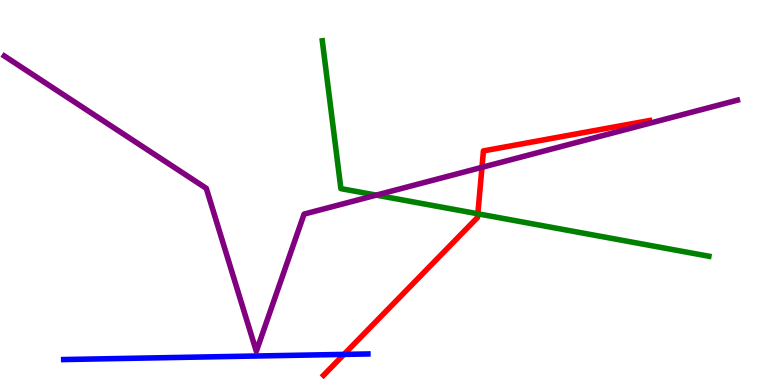[{'lines': ['blue', 'red'], 'intersections': [{'x': 4.44, 'y': 0.795}]}, {'lines': ['green', 'red'], 'intersections': [{'x': 6.17, 'y': 4.45}]}, {'lines': ['purple', 'red'], 'intersections': [{'x': 6.22, 'y': 5.65}]}, {'lines': ['blue', 'green'], 'intersections': []}, {'lines': ['blue', 'purple'], 'intersections': []}, {'lines': ['green', 'purple'], 'intersections': [{'x': 4.85, 'y': 4.93}]}]